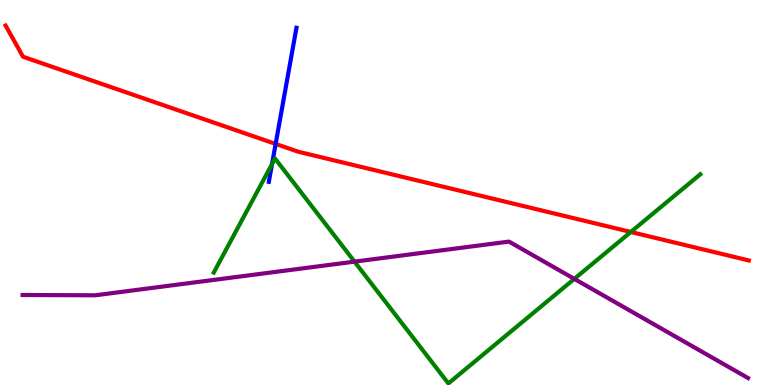[{'lines': ['blue', 'red'], 'intersections': [{'x': 3.56, 'y': 6.26}]}, {'lines': ['green', 'red'], 'intersections': [{'x': 8.14, 'y': 3.97}]}, {'lines': ['purple', 'red'], 'intersections': []}, {'lines': ['blue', 'green'], 'intersections': [{'x': 3.51, 'y': 5.74}]}, {'lines': ['blue', 'purple'], 'intersections': []}, {'lines': ['green', 'purple'], 'intersections': [{'x': 4.57, 'y': 3.2}, {'x': 7.41, 'y': 2.76}]}]